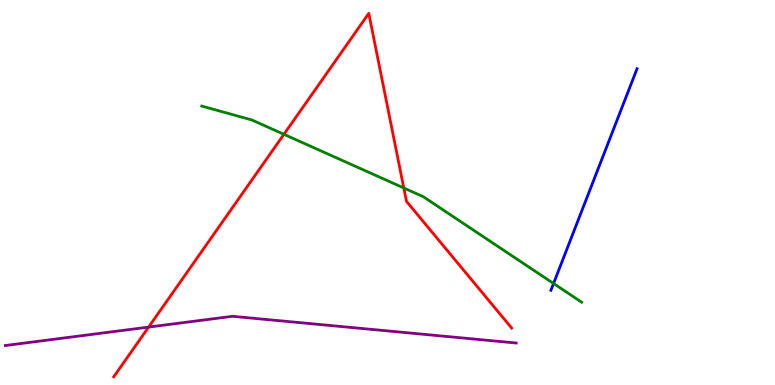[{'lines': ['blue', 'red'], 'intersections': []}, {'lines': ['green', 'red'], 'intersections': [{'x': 3.66, 'y': 6.51}, {'x': 5.21, 'y': 5.12}]}, {'lines': ['purple', 'red'], 'intersections': [{'x': 1.92, 'y': 1.5}]}, {'lines': ['blue', 'green'], 'intersections': [{'x': 7.14, 'y': 2.64}]}, {'lines': ['blue', 'purple'], 'intersections': []}, {'lines': ['green', 'purple'], 'intersections': []}]